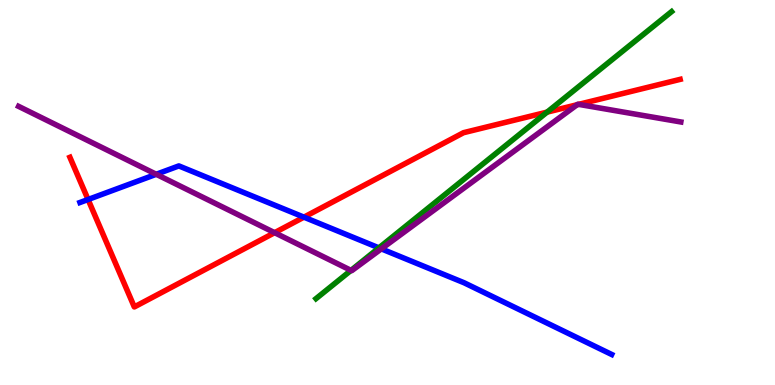[{'lines': ['blue', 'red'], 'intersections': [{'x': 1.14, 'y': 4.82}, {'x': 3.92, 'y': 4.36}]}, {'lines': ['green', 'red'], 'intersections': [{'x': 7.06, 'y': 7.09}]}, {'lines': ['purple', 'red'], 'intersections': [{'x': 3.54, 'y': 3.96}, {'x': 7.45, 'y': 7.28}, {'x': 7.47, 'y': 7.29}]}, {'lines': ['blue', 'green'], 'intersections': [{'x': 4.89, 'y': 3.56}]}, {'lines': ['blue', 'purple'], 'intersections': [{'x': 2.02, 'y': 5.47}, {'x': 4.92, 'y': 3.54}]}, {'lines': ['green', 'purple'], 'intersections': [{'x': 4.53, 'y': 2.98}]}]